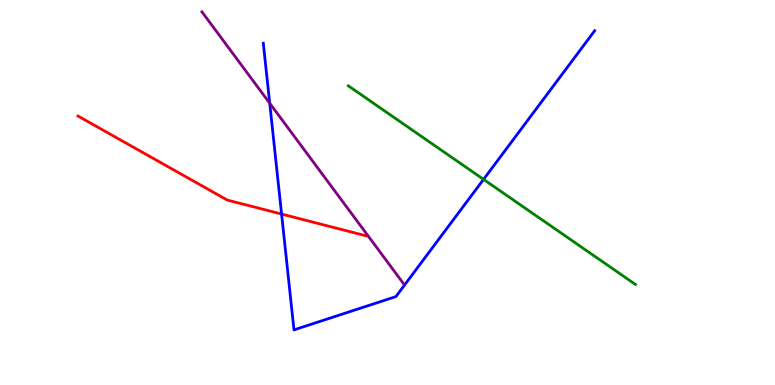[{'lines': ['blue', 'red'], 'intersections': [{'x': 3.63, 'y': 4.44}]}, {'lines': ['green', 'red'], 'intersections': []}, {'lines': ['purple', 'red'], 'intersections': []}, {'lines': ['blue', 'green'], 'intersections': [{'x': 6.24, 'y': 5.34}]}, {'lines': ['blue', 'purple'], 'intersections': [{'x': 3.48, 'y': 7.32}]}, {'lines': ['green', 'purple'], 'intersections': []}]